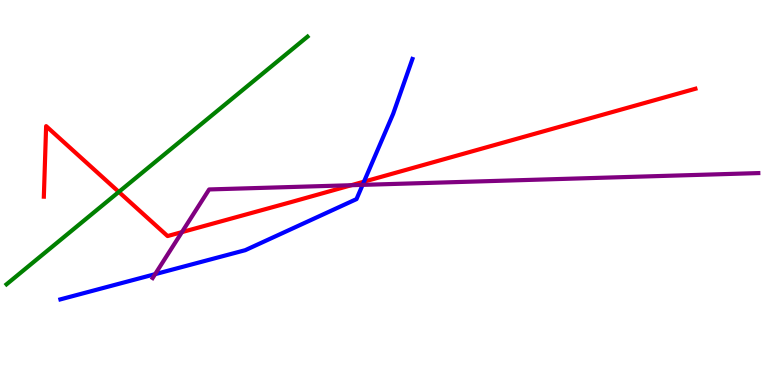[{'lines': ['blue', 'red'], 'intersections': [{'x': 4.7, 'y': 5.28}]}, {'lines': ['green', 'red'], 'intersections': [{'x': 1.53, 'y': 5.02}]}, {'lines': ['purple', 'red'], 'intersections': [{'x': 2.35, 'y': 3.97}, {'x': 4.53, 'y': 5.19}]}, {'lines': ['blue', 'green'], 'intersections': []}, {'lines': ['blue', 'purple'], 'intersections': [{'x': 2.0, 'y': 2.88}, {'x': 4.68, 'y': 5.2}]}, {'lines': ['green', 'purple'], 'intersections': []}]